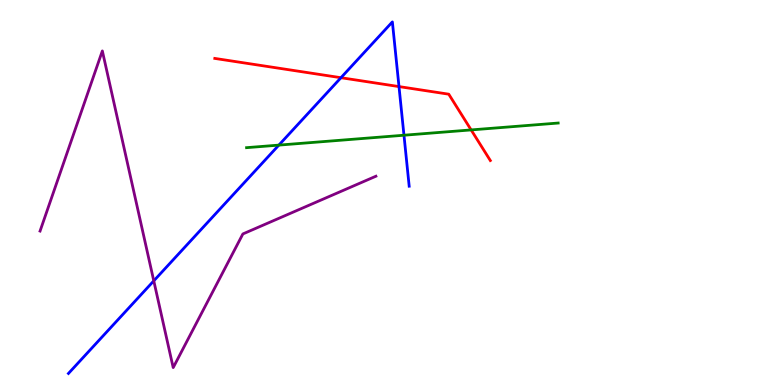[{'lines': ['blue', 'red'], 'intersections': [{'x': 4.4, 'y': 7.98}, {'x': 5.15, 'y': 7.75}]}, {'lines': ['green', 'red'], 'intersections': [{'x': 6.08, 'y': 6.63}]}, {'lines': ['purple', 'red'], 'intersections': []}, {'lines': ['blue', 'green'], 'intersections': [{'x': 3.6, 'y': 6.23}, {'x': 5.21, 'y': 6.49}]}, {'lines': ['blue', 'purple'], 'intersections': [{'x': 1.98, 'y': 2.71}]}, {'lines': ['green', 'purple'], 'intersections': []}]